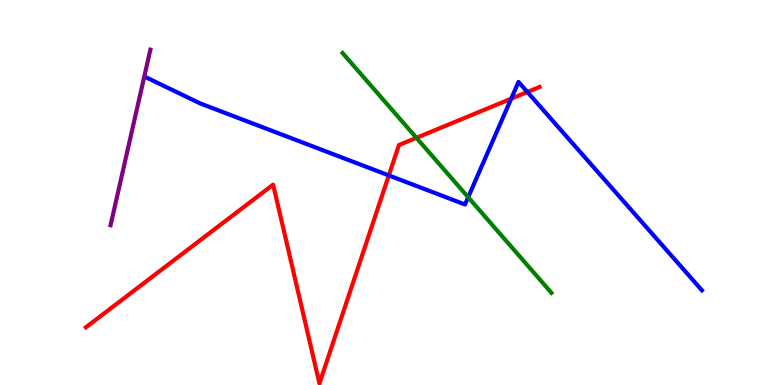[{'lines': ['blue', 'red'], 'intersections': [{'x': 5.02, 'y': 5.44}, {'x': 6.6, 'y': 7.44}, {'x': 6.8, 'y': 7.61}]}, {'lines': ['green', 'red'], 'intersections': [{'x': 5.37, 'y': 6.42}]}, {'lines': ['purple', 'red'], 'intersections': []}, {'lines': ['blue', 'green'], 'intersections': [{'x': 6.04, 'y': 4.88}]}, {'lines': ['blue', 'purple'], 'intersections': []}, {'lines': ['green', 'purple'], 'intersections': []}]